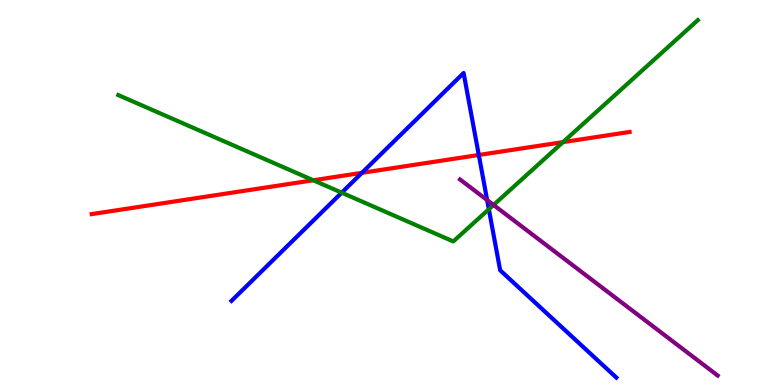[{'lines': ['blue', 'red'], 'intersections': [{'x': 4.67, 'y': 5.51}, {'x': 6.18, 'y': 5.97}]}, {'lines': ['green', 'red'], 'intersections': [{'x': 4.04, 'y': 5.32}, {'x': 7.26, 'y': 6.31}]}, {'lines': ['purple', 'red'], 'intersections': []}, {'lines': ['blue', 'green'], 'intersections': [{'x': 4.41, 'y': 5.0}, {'x': 6.31, 'y': 4.57}]}, {'lines': ['blue', 'purple'], 'intersections': [{'x': 6.29, 'y': 4.8}]}, {'lines': ['green', 'purple'], 'intersections': [{'x': 6.37, 'y': 4.68}]}]